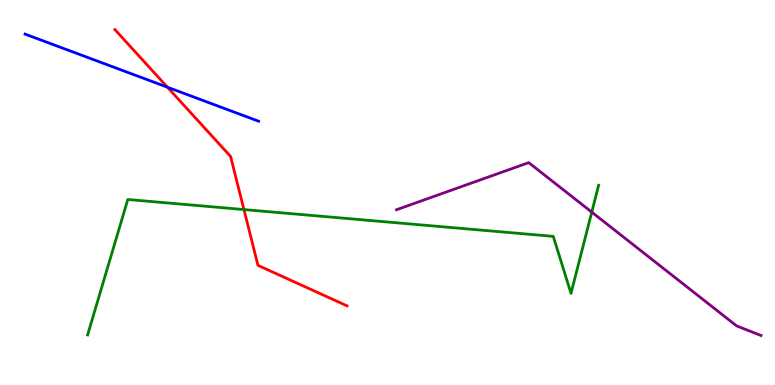[{'lines': ['blue', 'red'], 'intersections': [{'x': 2.16, 'y': 7.73}]}, {'lines': ['green', 'red'], 'intersections': [{'x': 3.15, 'y': 4.56}]}, {'lines': ['purple', 'red'], 'intersections': []}, {'lines': ['blue', 'green'], 'intersections': []}, {'lines': ['blue', 'purple'], 'intersections': []}, {'lines': ['green', 'purple'], 'intersections': [{'x': 7.64, 'y': 4.49}]}]